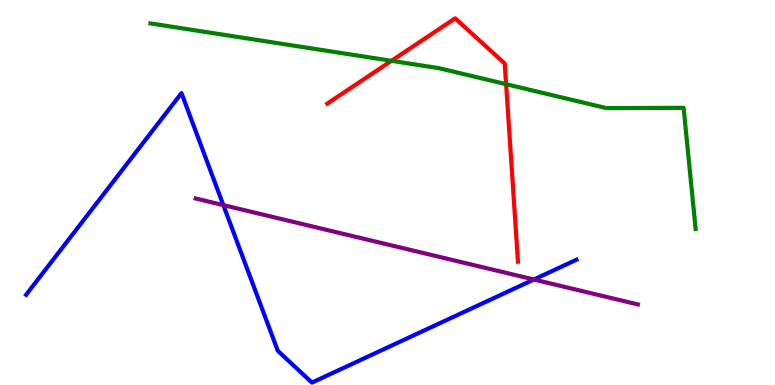[{'lines': ['blue', 'red'], 'intersections': []}, {'lines': ['green', 'red'], 'intersections': [{'x': 5.05, 'y': 8.42}, {'x': 6.53, 'y': 7.81}]}, {'lines': ['purple', 'red'], 'intersections': []}, {'lines': ['blue', 'green'], 'intersections': []}, {'lines': ['blue', 'purple'], 'intersections': [{'x': 2.88, 'y': 4.67}, {'x': 6.89, 'y': 2.74}]}, {'lines': ['green', 'purple'], 'intersections': []}]